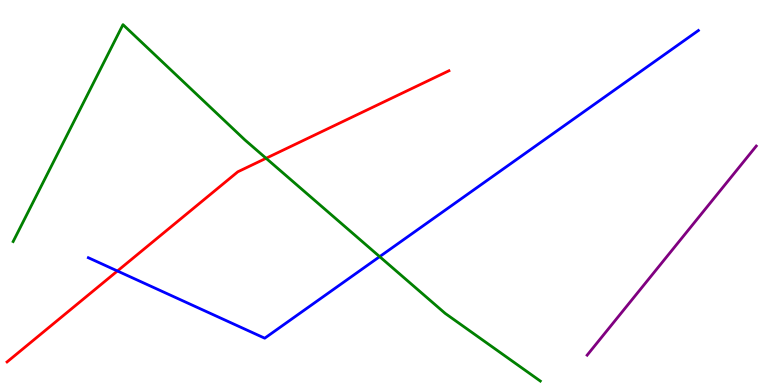[{'lines': ['blue', 'red'], 'intersections': [{'x': 1.52, 'y': 2.96}]}, {'lines': ['green', 'red'], 'intersections': [{'x': 3.43, 'y': 5.89}]}, {'lines': ['purple', 'red'], 'intersections': []}, {'lines': ['blue', 'green'], 'intersections': [{'x': 4.9, 'y': 3.33}]}, {'lines': ['blue', 'purple'], 'intersections': []}, {'lines': ['green', 'purple'], 'intersections': []}]